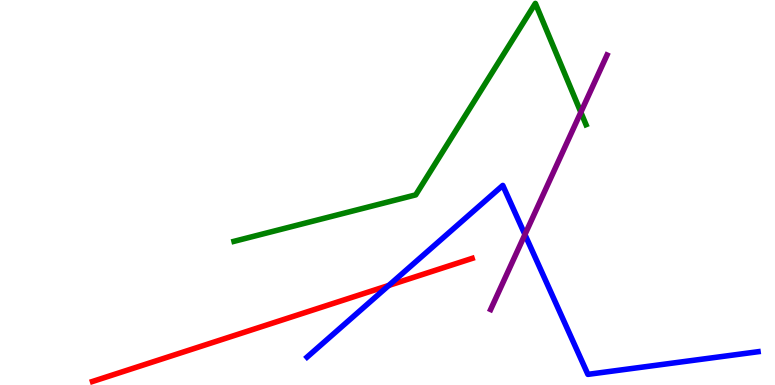[{'lines': ['blue', 'red'], 'intersections': [{'x': 5.02, 'y': 2.59}]}, {'lines': ['green', 'red'], 'intersections': []}, {'lines': ['purple', 'red'], 'intersections': []}, {'lines': ['blue', 'green'], 'intersections': []}, {'lines': ['blue', 'purple'], 'intersections': [{'x': 6.77, 'y': 3.91}]}, {'lines': ['green', 'purple'], 'intersections': [{'x': 7.49, 'y': 7.08}]}]